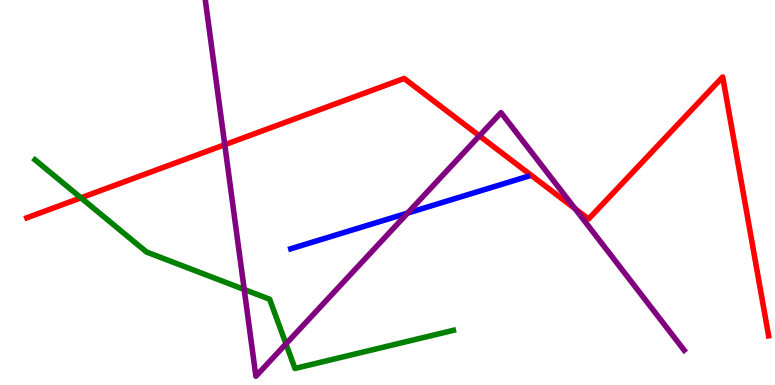[{'lines': ['blue', 'red'], 'intersections': []}, {'lines': ['green', 'red'], 'intersections': [{'x': 1.04, 'y': 4.86}]}, {'lines': ['purple', 'red'], 'intersections': [{'x': 2.9, 'y': 6.24}, {'x': 6.19, 'y': 6.47}, {'x': 7.42, 'y': 4.58}]}, {'lines': ['blue', 'green'], 'intersections': []}, {'lines': ['blue', 'purple'], 'intersections': [{'x': 5.26, 'y': 4.47}]}, {'lines': ['green', 'purple'], 'intersections': [{'x': 3.15, 'y': 2.48}, {'x': 3.69, 'y': 1.07}]}]